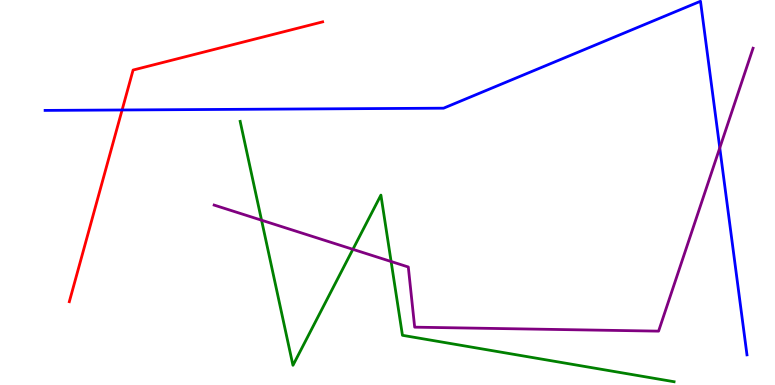[{'lines': ['blue', 'red'], 'intersections': [{'x': 1.58, 'y': 7.14}]}, {'lines': ['green', 'red'], 'intersections': []}, {'lines': ['purple', 'red'], 'intersections': []}, {'lines': ['blue', 'green'], 'intersections': []}, {'lines': ['blue', 'purple'], 'intersections': [{'x': 9.29, 'y': 6.16}]}, {'lines': ['green', 'purple'], 'intersections': [{'x': 3.37, 'y': 4.28}, {'x': 4.55, 'y': 3.52}, {'x': 5.05, 'y': 3.21}]}]